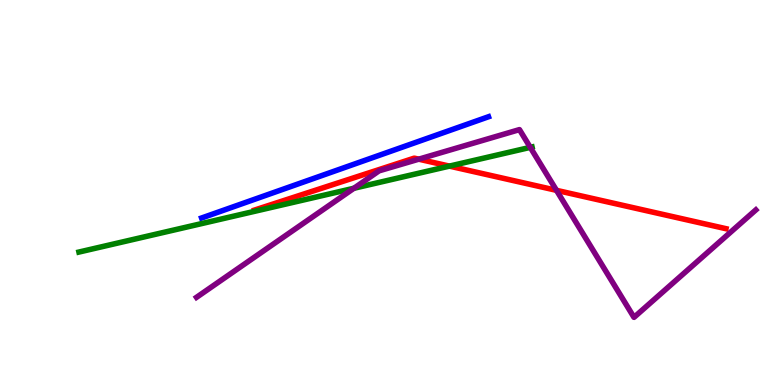[{'lines': ['blue', 'red'], 'intersections': []}, {'lines': ['green', 'red'], 'intersections': [{'x': 5.8, 'y': 5.69}]}, {'lines': ['purple', 'red'], 'intersections': [{'x': 5.4, 'y': 5.87}, {'x': 7.18, 'y': 5.06}]}, {'lines': ['blue', 'green'], 'intersections': []}, {'lines': ['blue', 'purple'], 'intersections': []}, {'lines': ['green', 'purple'], 'intersections': [{'x': 4.57, 'y': 5.11}, {'x': 6.84, 'y': 6.17}]}]